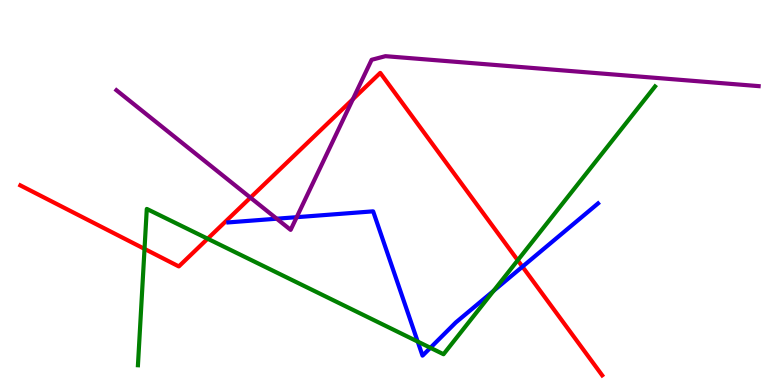[{'lines': ['blue', 'red'], 'intersections': [{'x': 6.74, 'y': 3.07}]}, {'lines': ['green', 'red'], 'intersections': [{'x': 1.86, 'y': 3.54}, {'x': 2.68, 'y': 3.8}, {'x': 6.68, 'y': 3.24}]}, {'lines': ['purple', 'red'], 'intersections': [{'x': 3.23, 'y': 4.87}, {'x': 4.55, 'y': 7.42}]}, {'lines': ['blue', 'green'], 'intersections': [{'x': 5.39, 'y': 1.13}, {'x': 5.55, 'y': 0.966}, {'x': 6.37, 'y': 2.45}]}, {'lines': ['blue', 'purple'], 'intersections': [{'x': 3.57, 'y': 4.32}, {'x': 3.83, 'y': 4.36}]}, {'lines': ['green', 'purple'], 'intersections': []}]